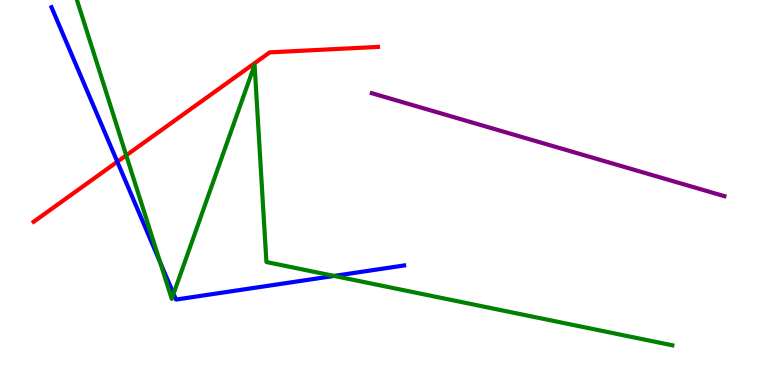[{'lines': ['blue', 'red'], 'intersections': [{'x': 1.51, 'y': 5.8}]}, {'lines': ['green', 'red'], 'intersections': [{'x': 1.63, 'y': 5.96}]}, {'lines': ['purple', 'red'], 'intersections': []}, {'lines': ['blue', 'green'], 'intersections': [{'x': 2.07, 'y': 3.19}, {'x': 2.24, 'y': 2.37}, {'x': 4.31, 'y': 2.83}]}, {'lines': ['blue', 'purple'], 'intersections': []}, {'lines': ['green', 'purple'], 'intersections': []}]